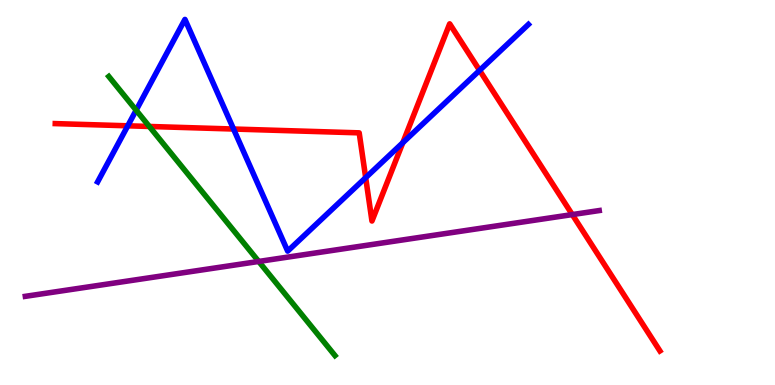[{'lines': ['blue', 'red'], 'intersections': [{'x': 1.65, 'y': 6.73}, {'x': 3.01, 'y': 6.65}, {'x': 4.72, 'y': 5.39}, {'x': 5.2, 'y': 6.29}, {'x': 6.19, 'y': 8.17}]}, {'lines': ['green', 'red'], 'intersections': [{'x': 1.93, 'y': 6.72}]}, {'lines': ['purple', 'red'], 'intersections': [{'x': 7.38, 'y': 4.43}]}, {'lines': ['blue', 'green'], 'intersections': [{'x': 1.76, 'y': 7.14}]}, {'lines': ['blue', 'purple'], 'intersections': []}, {'lines': ['green', 'purple'], 'intersections': [{'x': 3.34, 'y': 3.21}]}]